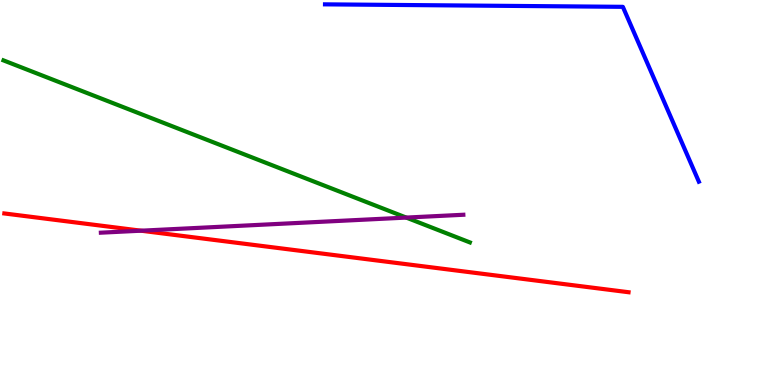[{'lines': ['blue', 'red'], 'intersections': []}, {'lines': ['green', 'red'], 'intersections': []}, {'lines': ['purple', 'red'], 'intersections': [{'x': 1.82, 'y': 4.01}]}, {'lines': ['blue', 'green'], 'intersections': []}, {'lines': ['blue', 'purple'], 'intersections': []}, {'lines': ['green', 'purple'], 'intersections': [{'x': 5.24, 'y': 4.35}]}]